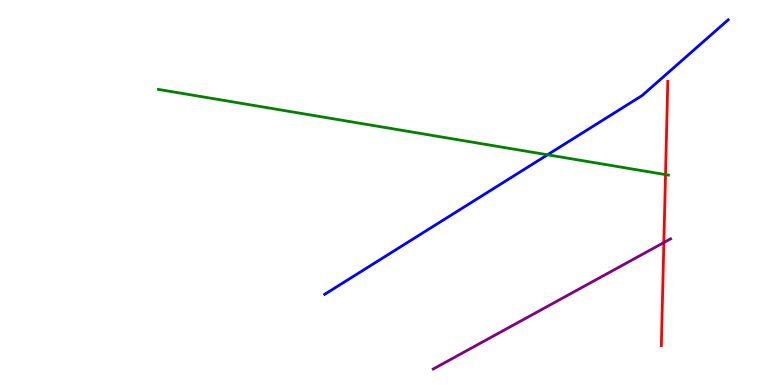[{'lines': ['blue', 'red'], 'intersections': []}, {'lines': ['green', 'red'], 'intersections': [{'x': 8.59, 'y': 5.46}]}, {'lines': ['purple', 'red'], 'intersections': [{'x': 8.57, 'y': 3.7}]}, {'lines': ['blue', 'green'], 'intersections': [{'x': 7.06, 'y': 5.98}]}, {'lines': ['blue', 'purple'], 'intersections': []}, {'lines': ['green', 'purple'], 'intersections': []}]